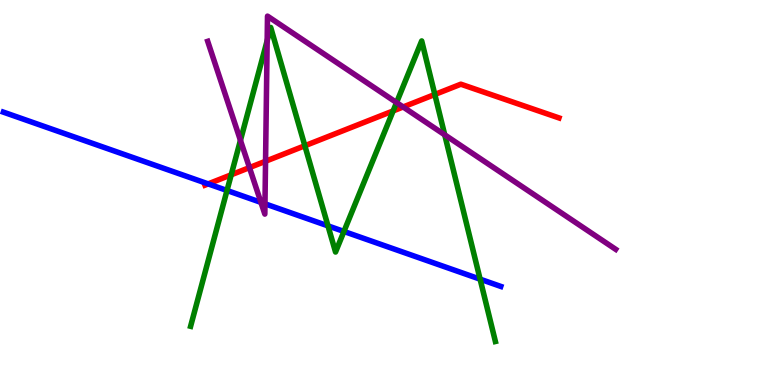[{'lines': ['blue', 'red'], 'intersections': [{'x': 2.69, 'y': 5.22}]}, {'lines': ['green', 'red'], 'intersections': [{'x': 2.98, 'y': 5.46}, {'x': 3.93, 'y': 6.21}, {'x': 5.07, 'y': 7.12}, {'x': 5.61, 'y': 7.55}]}, {'lines': ['purple', 'red'], 'intersections': [{'x': 3.22, 'y': 5.65}, {'x': 3.43, 'y': 5.81}, {'x': 5.2, 'y': 7.22}]}, {'lines': ['blue', 'green'], 'intersections': [{'x': 2.93, 'y': 5.05}, {'x': 4.23, 'y': 4.13}, {'x': 4.44, 'y': 3.99}, {'x': 6.2, 'y': 2.75}]}, {'lines': ['blue', 'purple'], 'intersections': [{'x': 3.37, 'y': 4.74}, {'x': 3.42, 'y': 4.71}]}, {'lines': ['green', 'purple'], 'intersections': [{'x': 3.1, 'y': 6.35}, {'x': 3.45, 'y': 8.94}, {'x': 5.12, 'y': 7.34}, {'x': 5.74, 'y': 6.5}]}]